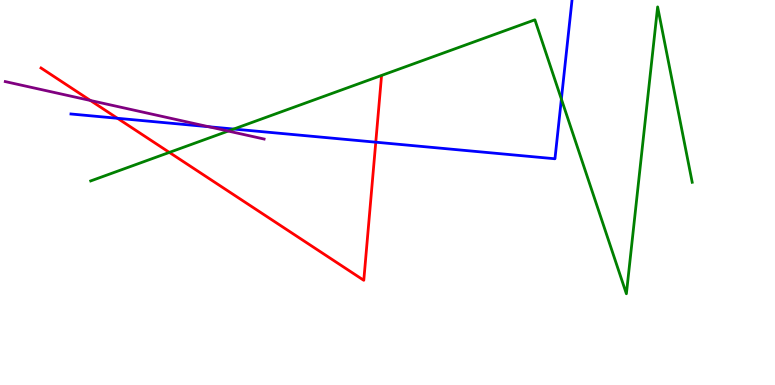[{'lines': ['blue', 'red'], 'intersections': [{'x': 1.52, 'y': 6.93}, {'x': 4.85, 'y': 6.31}]}, {'lines': ['green', 'red'], 'intersections': [{'x': 2.19, 'y': 6.04}]}, {'lines': ['purple', 'red'], 'intersections': [{'x': 1.17, 'y': 7.39}]}, {'lines': ['blue', 'green'], 'intersections': [{'x': 3.02, 'y': 6.65}, {'x': 7.24, 'y': 7.43}]}, {'lines': ['blue', 'purple'], 'intersections': [{'x': 2.69, 'y': 6.71}]}, {'lines': ['green', 'purple'], 'intersections': [{'x': 2.94, 'y': 6.6}]}]